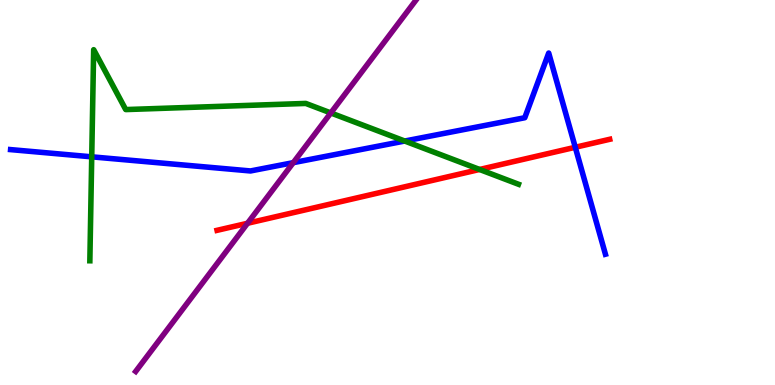[{'lines': ['blue', 'red'], 'intersections': [{'x': 7.42, 'y': 6.17}]}, {'lines': ['green', 'red'], 'intersections': [{'x': 6.19, 'y': 5.6}]}, {'lines': ['purple', 'red'], 'intersections': [{'x': 3.19, 'y': 4.2}]}, {'lines': ['blue', 'green'], 'intersections': [{'x': 1.18, 'y': 5.93}, {'x': 5.22, 'y': 6.34}]}, {'lines': ['blue', 'purple'], 'intersections': [{'x': 3.78, 'y': 5.78}]}, {'lines': ['green', 'purple'], 'intersections': [{'x': 4.27, 'y': 7.07}]}]